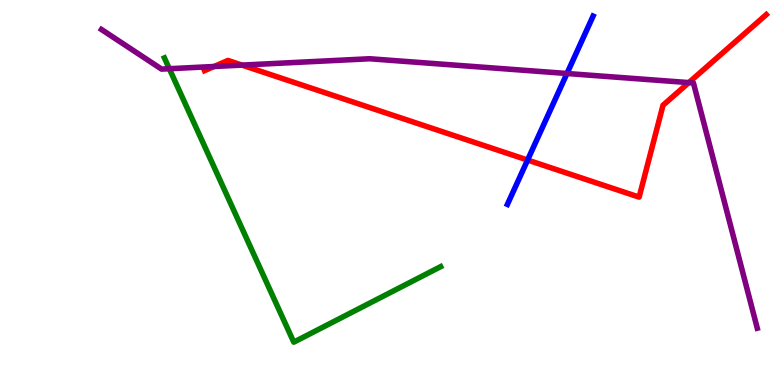[{'lines': ['blue', 'red'], 'intersections': [{'x': 6.81, 'y': 5.84}]}, {'lines': ['green', 'red'], 'intersections': []}, {'lines': ['purple', 'red'], 'intersections': [{'x': 2.76, 'y': 8.27}, {'x': 3.12, 'y': 8.31}, {'x': 8.89, 'y': 7.85}]}, {'lines': ['blue', 'green'], 'intersections': []}, {'lines': ['blue', 'purple'], 'intersections': [{'x': 7.32, 'y': 8.09}]}, {'lines': ['green', 'purple'], 'intersections': [{'x': 2.18, 'y': 8.22}]}]